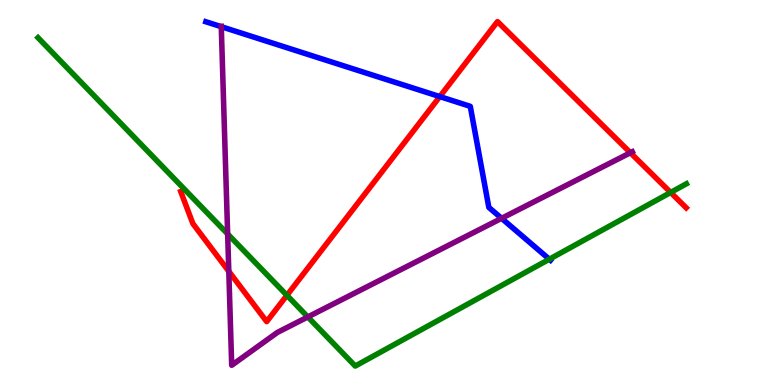[{'lines': ['blue', 'red'], 'intersections': [{'x': 5.67, 'y': 7.49}]}, {'lines': ['green', 'red'], 'intersections': [{'x': 3.7, 'y': 2.33}, {'x': 8.65, 'y': 5.0}]}, {'lines': ['purple', 'red'], 'intersections': [{'x': 2.95, 'y': 2.95}, {'x': 8.13, 'y': 6.03}]}, {'lines': ['blue', 'green'], 'intersections': [{'x': 7.09, 'y': 3.27}]}, {'lines': ['blue', 'purple'], 'intersections': [{'x': 2.86, 'y': 9.31}, {'x': 6.47, 'y': 4.33}]}, {'lines': ['green', 'purple'], 'intersections': [{'x': 2.94, 'y': 3.92}, {'x': 3.97, 'y': 1.77}]}]